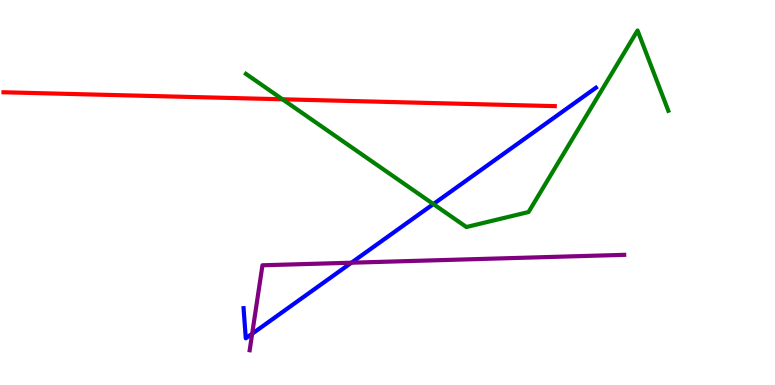[{'lines': ['blue', 'red'], 'intersections': []}, {'lines': ['green', 'red'], 'intersections': [{'x': 3.65, 'y': 7.42}]}, {'lines': ['purple', 'red'], 'intersections': []}, {'lines': ['blue', 'green'], 'intersections': [{'x': 5.59, 'y': 4.7}]}, {'lines': ['blue', 'purple'], 'intersections': [{'x': 3.25, 'y': 1.33}, {'x': 4.53, 'y': 3.18}]}, {'lines': ['green', 'purple'], 'intersections': []}]